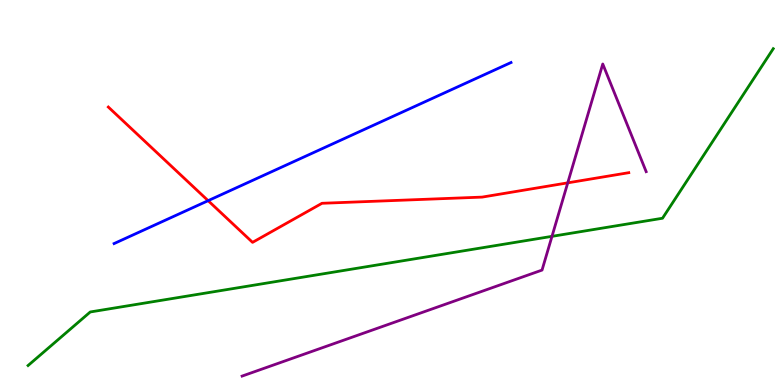[{'lines': ['blue', 'red'], 'intersections': [{'x': 2.69, 'y': 4.79}]}, {'lines': ['green', 'red'], 'intersections': []}, {'lines': ['purple', 'red'], 'intersections': [{'x': 7.33, 'y': 5.25}]}, {'lines': ['blue', 'green'], 'intersections': []}, {'lines': ['blue', 'purple'], 'intersections': []}, {'lines': ['green', 'purple'], 'intersections': [{'x': 7.12, 'y': 3.86}]}]